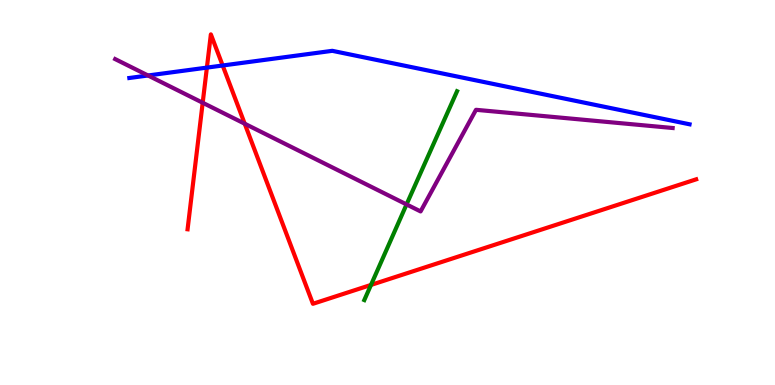[{'lines': ['blue', 'red'], 'intersections': [{'x': 2.67, 'y': 8.24}, {'x': 2.87, 'y': 8.3}]}, {'lines': ['green', 'red'], 'intersections': [{'x': 4.79, 'y': 2.6}]}, {'lines': ['purple', 'red'], 'intersections': [{'x': 2.62, 'y': 7.33}, {'x': 3.16, 'y': 6.79}]}, {'lines': ['blue', 'green'], 'intersections': []}, {'lines': ['blue', 'purple'], 'intersections': [{'x': 1.91, 'y': 8.04}]}, {'lines': ['green', 'purple'], 'intersections': [{'x': 5.25, 'y': 4.69}]}]